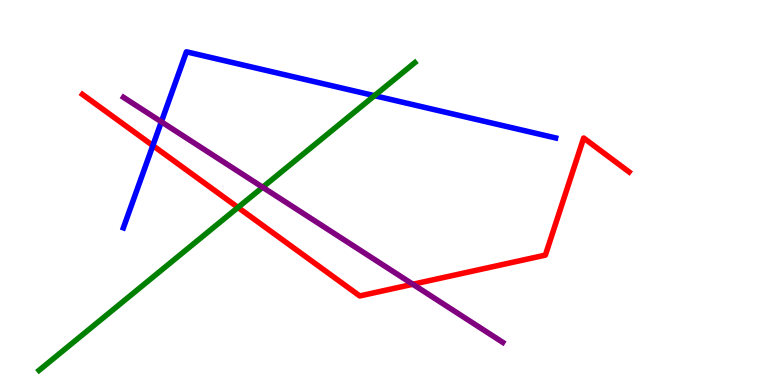[{'lines': ['blue', 'red'], 'intersections': [{'x': 1.97, 'y': 6.22}]}, {'lines': ['green', 'red'], 'intersections': [{'x': 3.07, 'y': 4.61}]}, {'lines': ['purple', 'red'], 'intersections': [{'x': 5.33, 'y': 2.62}]}, {'lines': ['blue', 'green'], 'intersections': [{'x': 4.83, 'y': 7.51}]}, {'lines': ['blue', 'purple'], 'intersections': [{'x': 2.08, 'y': 6.84}]}, {'lines': ['green', 'purple'], 'intersections': [{'x': 3.39, 'y': 5.14}]}]